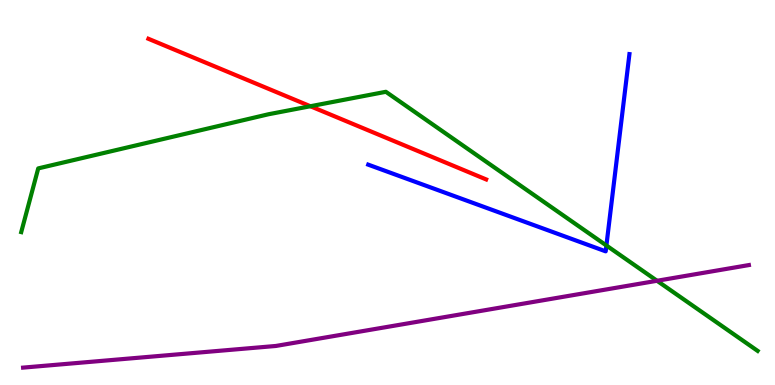[{'lines': ['blue', 'red'], 'intersections': []}, {'lines': ['green', 'red'], 'intersections': [{'x': 4.01, 'y': 7.24}]}, {'lines': ['purple', 'red'], 'intersections': []}, {'lines': ['blue', 'green'], 'intersections': [{'x': 7.82, 'y': 3.62}]}, {'lines': ['blue', 'purple'], 'intersections': []}, {'lines': ['green', 'purple'], 'intersections': [{'x': 8.48, 'y': 2.71}]}]